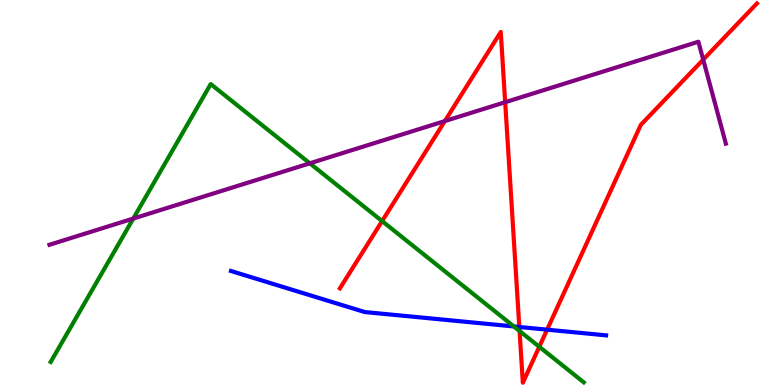[{'lines': ['blue', 'red'], 'intersections': [{'x': 6.7, 'y': 1.51}, {'x': 7.06, 'y': 1.44}]}, {'lines': ['green', 'red'], 'intersections': [{'x': 4.93, 'y': 4.26}, {'x': 6.7, 'y': 1.4}, {'x': 6.96, 'y': 0.993}]}, {'lines': ['purple', 'red'], 'intersections': [{'x': 5.74, 'y': 6.86}, {'x': 6.52, 'y': 7.35}, {'x': 9.07, 'y': 8.45}]}, {'lines': ['blue', 'green'], 'intersections': [{'x': 6.63, 'y': 1.52}]}, {'lines': ['blue', 'purple'], 'intersections': []}, {'lines': ['green', 'purple'], 'intersections': [{'x': 1.72, 'y': 4.32}, {'x': 4.0, 'y': 5.76}]}]